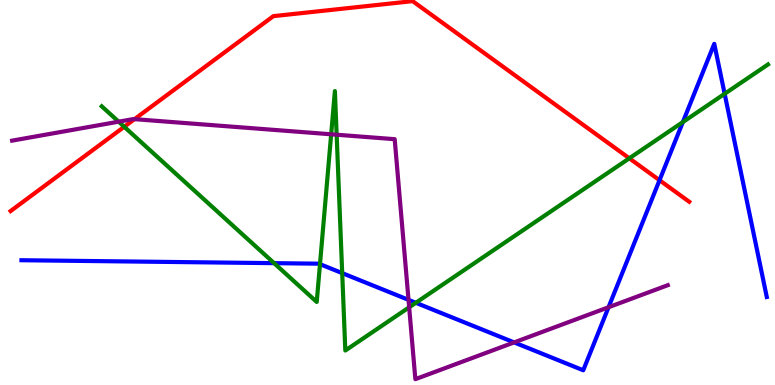[{'lines': ['blue', 'red'], 'intersections': [{'x': 8.51, 'y': 5.32}]}, {'lines': ['green', 'red'], 'intersections': [{'x': 1.6, 'y': 6.71}, {'x': 8.12, 'y': 5.89}]}, {'lines': ['purple', 'red'], 'intersections': [{'x': 1.74, 'y': 6.91}]}, {'lines': ['blue', 'green'], 'intersections': [{'x': 3.54, 'y': 3.16}, {'x': 4.13, 'y': 3.14}, {'x': 4.42, 'y': 2.91}, {'x': 5.37, 'y': 2.14}, {'x': 8.81, 'y': 6.83}, {'x': 9.35, 'y': 7.56}]}, {'lines': ['blue', 'purple'], 'intersections': [{'x': 5.27, 'y': 2.21}, {'x': 6.63, 'y': 1.11}, {'x': 7.85, 'y': 2.02}]}, {'lines': ['green', 'purple'], 'intersections': [{'x': 1.53, 'y': 6.84}, {'x': 4.27, 'y': 6.51}, {'x': 4.34, 'y': 6.5}, {'x': 5.28, 'y': 2.02}]}]